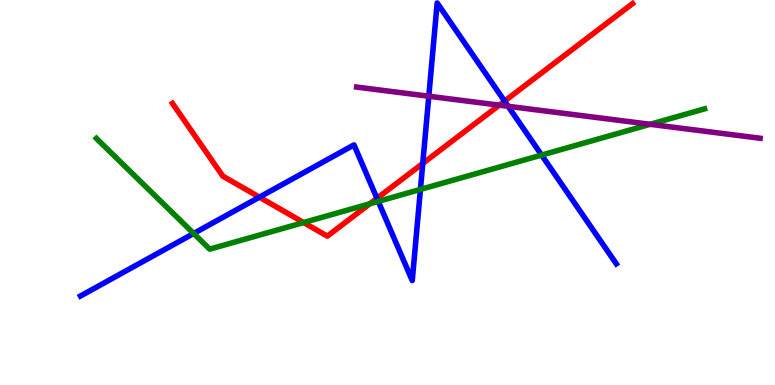[{'lines': ['blue', 'red'], 'intersections': [{'x': 3.35, 'y': 4.88}, {'x': 4.86, 'y': 4.85}, {'x': 5.46, 'y': 5.75}, {'x': 6.51, 'y': 7.37}]}, {'lines': ['green', 'red'], 'intersections': [{'x': 3.92, 'y': 4.22}, {'x': 4.77, 'y': 4.71}]}, {'lines': ['purple', 'red'], 'intersections': [{'x': 6.44, 'y': 7.27}]}, {'lines': ['blue', 'green'], 'intersections': [{'x': 2.5, 'y': 3.94}, {'x': 4.88, 'y': 4.77}, {'x': 5.42, 'y': 5.08}, {'x': 6.99, 'y': 5.97}]}, {'lines': ['blue', 'purple'], 'intersections': [{'x': 5.53, 'y': 7.5}, {'x': 6.56, 'y': 7.24}]}, {'lines': ['green', 'purple'], 'intersections': [{'x': 8.39, 'y': 6.77}]}]